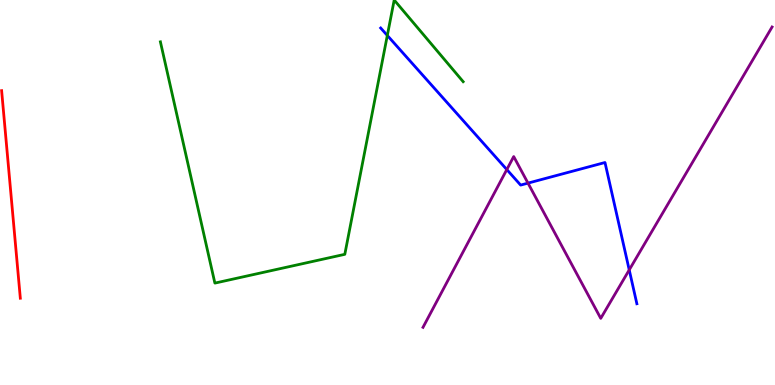[{'lines': ['blue', 'red'], 'intersections': []}, {'lines': ['green', 'red'], 'intersections': []}, {'lines': ['purple', 'red'], 'intersections': []}, {'lines': ['blue', 'green'], 'intersections': [{'x': 5.0, 'y': 9.08}]}, {'lines': ['blue', 'purple'], 'intersections': [{'x': 6.54, 'y': 5.6}, {'x': 6.81, 'y': 5.24}, {'x': 8.12, 'y': 2.99}]}, {'lines': ['green', 'purple'], 'intersections': []}]